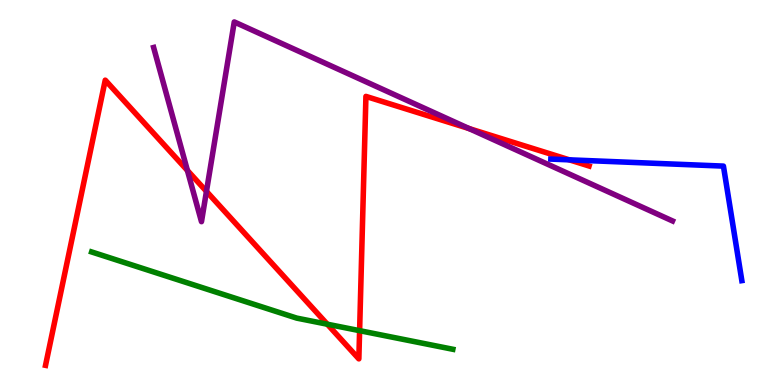[{'lines': ['blue', 'red'], 'intersections': [{'x': 7.35, 'y': 5.85}]}, {'lines': ['green', 'red'], 'intersections': [{'x': 4.22, 'y': 1.58}, {'x': 4.64, 'y': 1.41}]}, {'lines': ['purple', 'red'], 'intersections': [{'x': 2.42, 'y': 5.57}, {'x': 2.66, 'y': 5.03}, {'x': 6.05, 'y': 6.66}]}, {'lines': ['blue', 'green'], 'intersections': []}, {'lines': ['blue', 'purple'], 'intersections': []}, {'lines': ['green', 'purple'], 'intersections': []}]